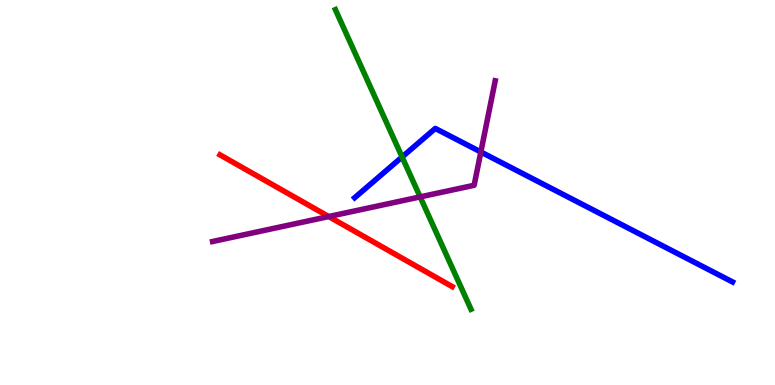[{'lines': ['blue', 'red'], 'intersections': []}, {'lines': ['green', 'red'], 'intersections': []}, {'lines': ['purple', 'red'], 'intersections': [{'x': 4.24, 'y': 4.38}]}, {'lines': ['blue', 'green'], 'intersections': [{'x': 5.19, 'y': 5.92}]}, {'lines': ['blue', 'purple'], 'intersections': [{'x': 6.2, 'y': 6.05}]}, {'lines': ['green', 'purple'], 'intersections': [{'x': 5.42, 'y': 4.89}]}]